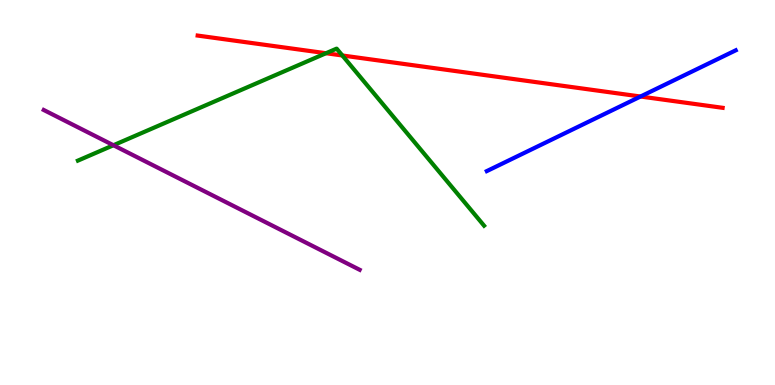[{'lines': ['blue', 'red'], 'intersections': [{'x': 8.26, 'y': 7.49}]}, {'lines': ['green', 'red'], 'intersections': [{'x': 4.21, 'y': 8.62}, {'x': 4.42, 'y': 8.56}]}, {'lines': ['purple', 'red'], 'intersections': []}, {'lines': ['blue', 'green'], 'intersections': []}, {'lines': ['blue', 'purple'], 'intersections': []}, {'lines': ['green', 'purple'], 'intersections': [{'x': 1.46, 'y': 6.23}]}]